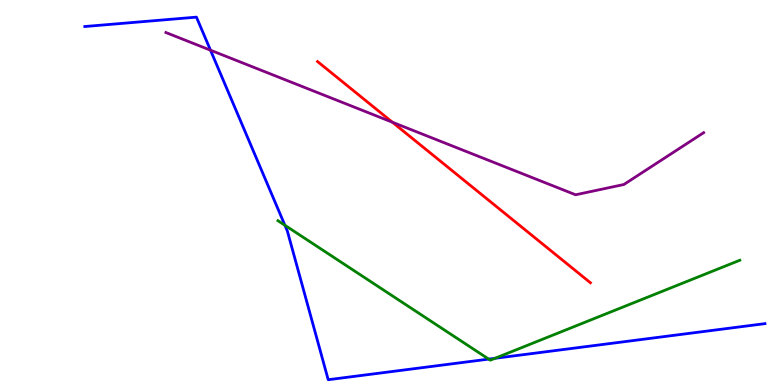[{'lines': ['blue', 'red'], 'intersections': []}, {'lines': ['green', 'red'], 'intersections': []}, {'lines': ['purple', 'red'], 'intersections': [{'x': 5.06, 'y': 6.83}]}, {'lines': ['blue', 'green'], 'intersections': [{'x': 3.68, 'y': 4.15}, {'x': 6.31, 'y': 0.672}, {'x': 6.39, 'y': 0.693}]}, {'lines': ['blue', 'purple'], 'intersections': [{'x': 2.72, 'y': 8.7}]}, {'lines': ['green', 'purple'], 'intersections': []}]